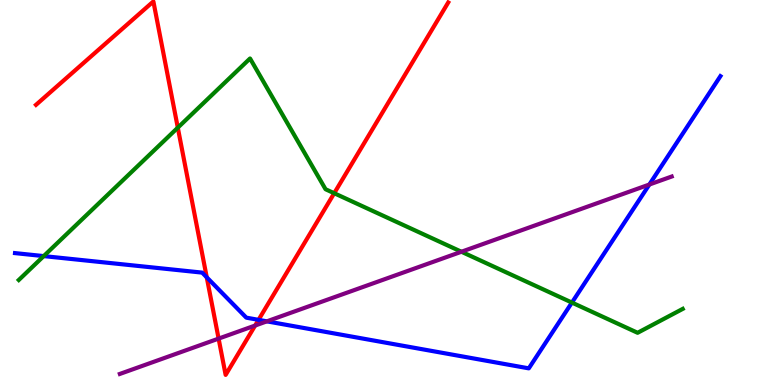[{'lines': ['blue', 'red'], 'intersections': [{'x': 2.67, 'y': 2.8}, {'x': 3.34, 'y': 1.69}]}, {'lines': ['green', 'red'], 'intersections': [{'x': 2.29, 'y': 6.68}, {'x': 4.31, 'y': 4.98}]}, {'lines': ['purple', 'red'], 'intersections': [{'x': 2.82, 'y': 1.21}, {'x': 3.29, 'y': 1.54}]}, {'lines': ['blue', 'green'], 'intersections': [{'x': 0.564, 'y': 3.35}, {'x': 7.38, 'y': 2.14}]}, {'lines': ['blue', 'purple'], 'intersections': [{'x': 3.44, 'y': 1.65}, {'x': 8.38, 'y': 5.21}]}, {'lines': ['green', 'purple'], 'intersections': [{'x': 5.95, 'y': 3.46}]}]